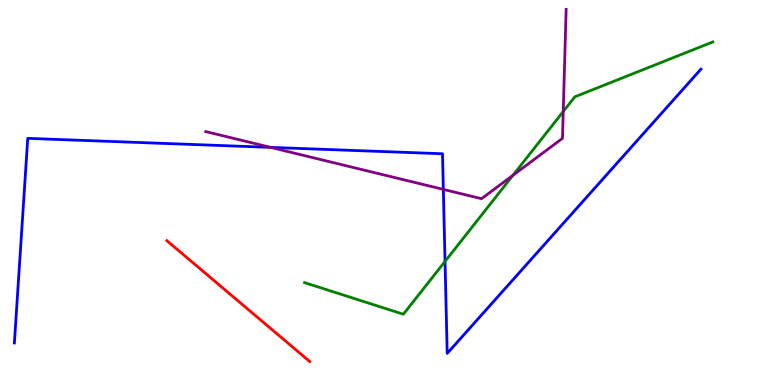[{'lines': ['blue', 'red'], 'intersections': []}, {'lines': ['green', 'red'], 'intersections': []}, {'lines': ['purple', 'red'], 'intersections': []}, {'lines': ['blue', 'green'], 'intersections': [{'x': 5.74, 'y': 3.21}]}, {'lines': ['blue', 'purple'], 'intersections': [{'x': 3.49, 'y': 6.17}, {'x': 5.72, 'y': 5.08}]}, {'lines': ['green', 'purple'], 'intersections': [{'x': 6.62, 'y': 5.45}, {'x': 7.27, 'y': 7.1}]}]